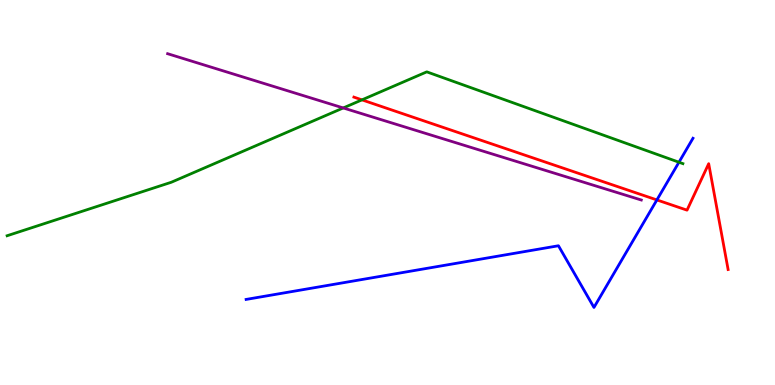[{'lines': ['blue', 'red'], 'intersections': [{'x': 8.48, 'y': 4.81}]}, {'lines': ['green', 'red'], 'intersections': [{'x': 4.67, 'y': 7.41}]}, {'lines': ['purple', 'red'], 'intersections': []}, {'lines': ['blue', 'green'], 'intersections': [{'x': 8.76, 'y': 5.79}]}, {'lines': ['blue', 'purple'], 'intersections': []}, {'lines': ['green', 'purple'], 'intersections': [{'x': 4.43, 'y': 7.2}]}]